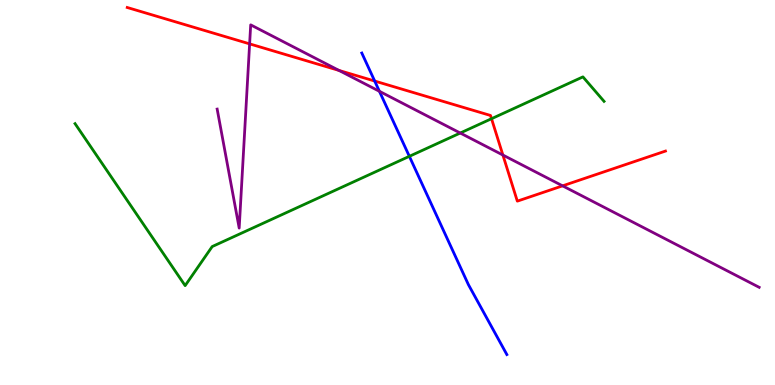[{'lines': ['blue', 'red'], 'intersections': [{'x': 4.83, 'y': 7.9}]}, {'lines': ['green', 'red'], 'intersections': [{'x': 6.34, 'y': 6.92}]}, {'lines': ['purple', 'red'], 'intersections': [{'x': 3.22, 'y': 8.86}, {'x': 4.37, 'y': 8.17}, {'x': 6.49, 'y': 5.97}, {'x': 7.26, 'y': 5.17}]}, {'lines': ['blue', 'green'], 'intersections': [{'x': 5.28, 'y': 5.94}]}, {'lines': ['blue', 'purple'], 'intersections': [{'x': 4.9, 'y': 7.63}]}, {'lines': ['green', 'purple'], 'intersections': [{'x': 5.94, 'y': 6.54}]}]